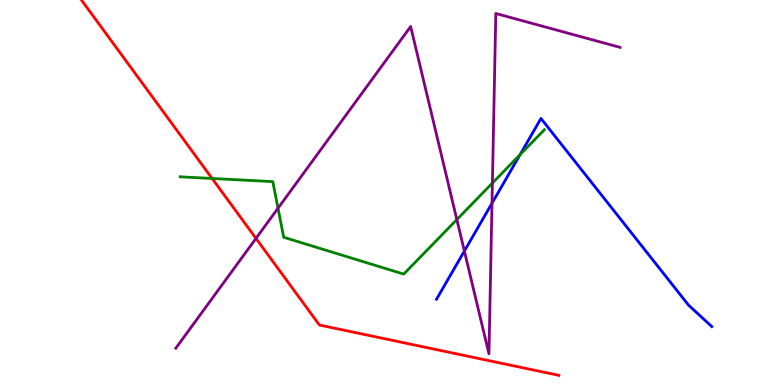[{'lines': ['blue', 'red'], 'intersections': []}, {'lines': ['green', 'red'], 'intersections': [{'x': 2.74, 'y': 5.36}]}, {'lines': ['purple', 'red'], 'intersections': [{'x': 3.3, 'y': 3.81}]}, {'lines': ['blue', 'green'], 'intersections': [{'x': 6.71, 'y': 5.98}]}, {'lines': ['blue', 'purple'], 'intersections': [{'x': 5.99, 'y': 3.48}, {'x': 6.35, 'y': 4.72}]}, {'lines': ['green', 'purple'], 'intersections': [{'x': 3.59, 'y': 4.59}, {'x': 5.89, 'y': 4.3}, {'x': 6.35, 'y': 5.24}]}]